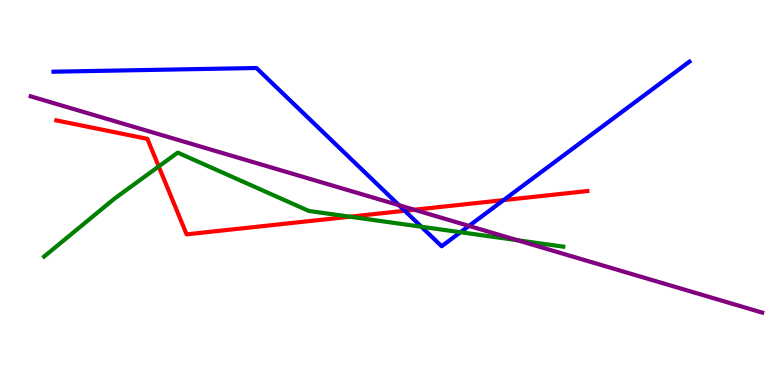[{'lines': ['blue', 'red'], 'intersections': [{'x': 5.22, 'y': 4.53}, {'x': 6.5, 'y': 4.8}]}, {'lines': ['green', 'red'], 'intersections': [{'x': 2.05, 'y': 5.68}, {'x': 4.51, 'y': 4.37}]}, {'lines': ['purple', 'red'], 'intersections': [{'x': 5.35, 'y': 4.55}]}, {'lines': ['blue', 'green'], 'intersections': [{'x': 5.44, 'y': 4.11}, {'x': 5.94, 'y': 3.97}]}, {'lines': ['blue', 'purple'], 'intersections': [{'x': 5.15, 'y': 4.67}, {'x': 6.05, 'y': 4.13}]}, {'lines': ['green', 'purple'], 'intersections': [{'x': 6.67, 'y': 3.76}]}]